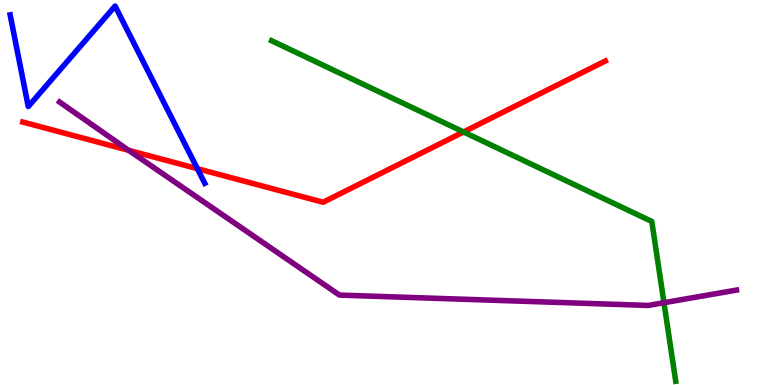[{'lines': ['blue', 'red'], 'intersections': [{'x': 2.55, 'y': 5.62}]}, {'lines': ['green', 'red'], 'intersections': [{'x': 5.98, 'y': 6.57}]}, {'lines': ['purple', 'red'], 'intersections': [{'x': 1.66, 'y': 6.1}]}, {'lines': ['blue', 'green'], 'intersections': []}, {'lines': ['blue', 'purple'], 'intersections': []}, {'lines': ['green', 'purple'], 'intersections': [{'x': 8.57, 'y': 2.14}]}]